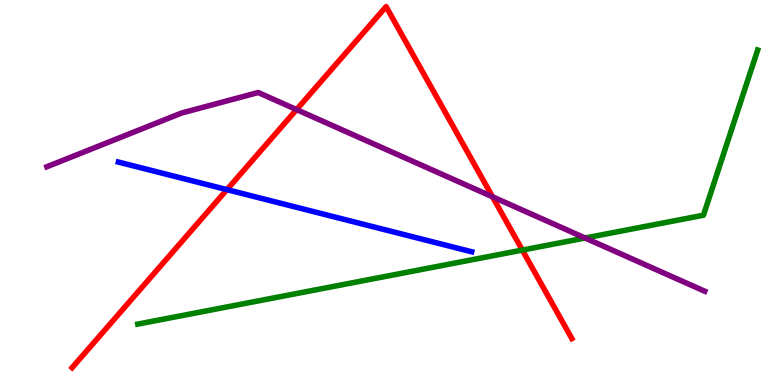[{'lines': ['blue', 'red'], 'intersections': [{'x': 2.93, 'y': 5.07}]}, {'lines': ['green', 'red'], 'intersections': [{'x': 6.74, 'y': 3.5}]}, {'lines': ['purple', 'red'], 'intersections': [{'x': 3.83, 'y': 7.15}, {'x': 6.35, 'y': 4.89}]}, {'lines': ['blue', 'green'], 'intersections': []}, {'lines': ['blue', 'purple'], 'intersections': []}, {'lines': ['green', 'purple'], 'intersections': [{'x': 7.55, 'y': 3.82}]}]